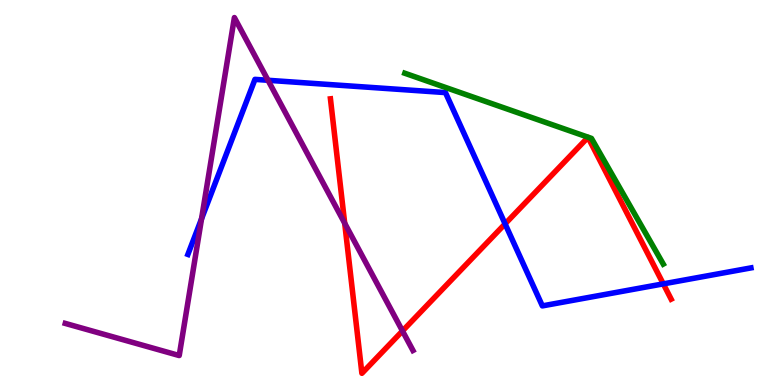[{'lines': ['blue', 'red'], 'intersections': [{'x': 6.52, 'y': 4.19}, {'x': 8.56, 'y': 2.63}]}, {'lines': ['green', 'red'], 'intersections': []}, {'lines': ['purple', 'red'], 'intersections': [{'x': 4.45, 'y': 4.2}, {'x': 5.19, 'y': 1.4}]}, {'lines': ['blue', 'green'], 'intersections': []}, {'lines': ['blue', 'purple'], 'intersections': [{'x': 2.6, 'y': 4.32}, {'x': 3.46, 'y': 7.91}]}, {'lines': ['green', 'purple'], 'intersections': []}]